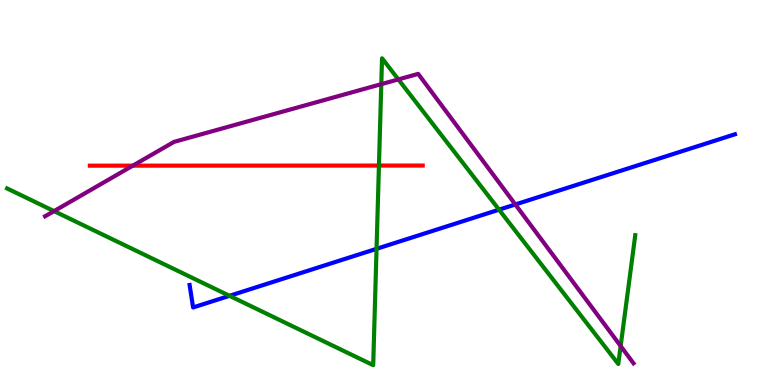[{'lines': ['blue', 'red'], 'intersections': []}, {'lines': ['green', 'red'], 'intersections': [{'x': 4.89, 'y': 5.7}]}, {'lines': ['purple', 'red'], 'intersections': [{'x': 1.71, 'y': 5.7}]}, {'lines': ['blue', 'green'], 'intersections': [{'x': 2.96, 'y': 2.32}, {'x': 4.86, 'y': 3.54}, {'x': 6.44, 'y': 4.55}]}, {'lines': ['blue', 'purple'], 'intersections': [{'x': 6.65, 'y': 4.69}]}, {'lines': ['green', 'purple'], 'intersections': [{'x': 0.698, 'y': 4.52}, {'x': 4.92, 'y': 7.81}, {'x': 5.14, 'y': 7.94}, {'x': 8.01, 'y': 1.01}]}]